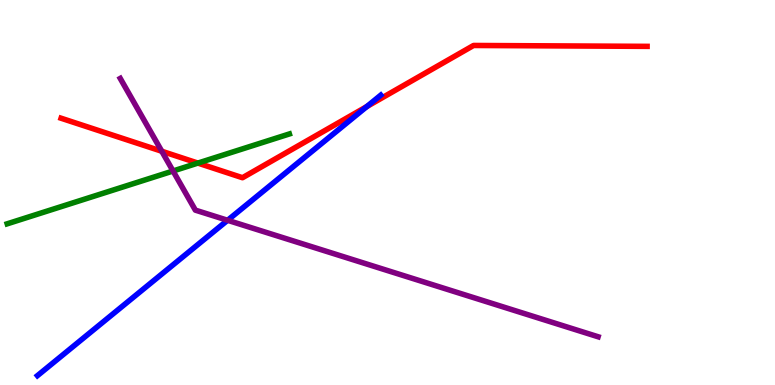[{'lines': ['blue', 'red'], 'intersections': [{'x': 4.73, 'y': 7.23}]}, {'lines': ['green', 'red'], 'intersections': [{'x': 2.55, 'y': 5.76}]}, {'lines': ['purple', 'red'], 'intersections': [{'x': 2.09, 'y': 6.07}]}, {'lines': ['blue', 'green'], 'intersections': []}, {'lines': ['blue', 'purple'], 'intersections': [{'x': 2.94, 'y': 4.28}]}, {'lines': ['green', 'purple'], 'intersections': [{'x': 2.23, 'y': 5.56}]}]